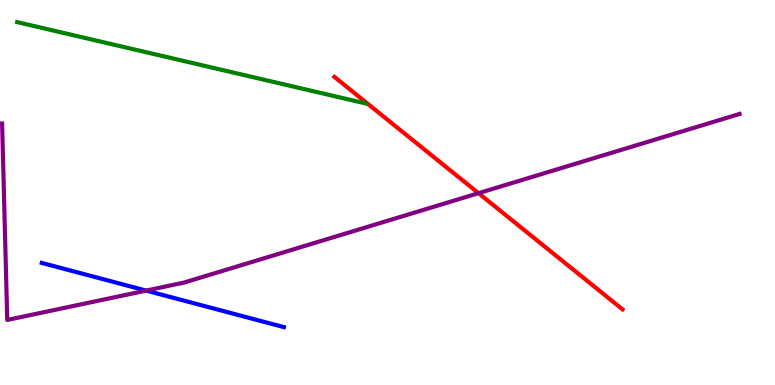[{'lines': ['blue', 'red'], 'intersections': []}, {'lines': ['green', 'red'], 'intersections': []}, {'lines': ['purple', 'red'], 'intersections': [{'x': 6.17, 'y': 4.98}]}, {'lines': ['blue', 'green'], 'intersections': []}, {'lines': ['blue', 'purple'], 'intersections': [{'x': 1.89, 'y': 2.45}]}, {'lines': ['green', 'purple'], 'intersections': []}]